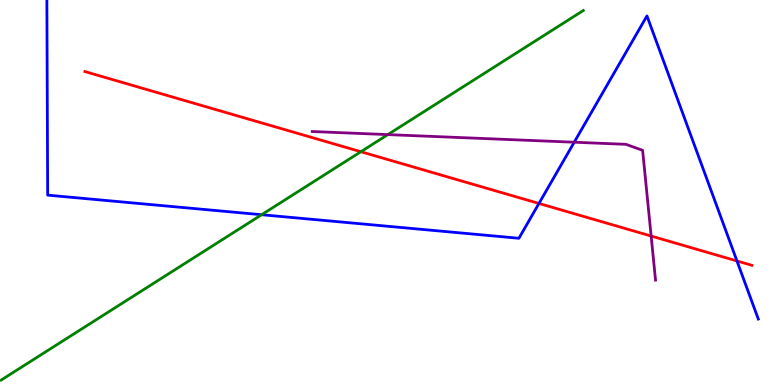[{'lines': ['blue', 'red'], 'intersections': [{'x': 6.95, 'y': 4.72}, {'x': 9.51, 'y': 3.22}]}, {'lines': ['green', 'red'], 'intersections': [{'x': 4.66, 'y': 6.06}]}, {'lines': ['purple', 'red'], 'intersections': [{'x': 8.4, 'y': 3.87}]}, {'lines': ['blue', 'green'], 'intersections': [{'x': 3.38, 'y': 4.42}]}, {'lines': ['blue', 'purple'], 'intersections': [{'x': 7.41, 'y': 6.31}]}, {'lines': ['green', 'purple'], 'intersections': [{'x': 5.0, 'y': 6.5}]}]